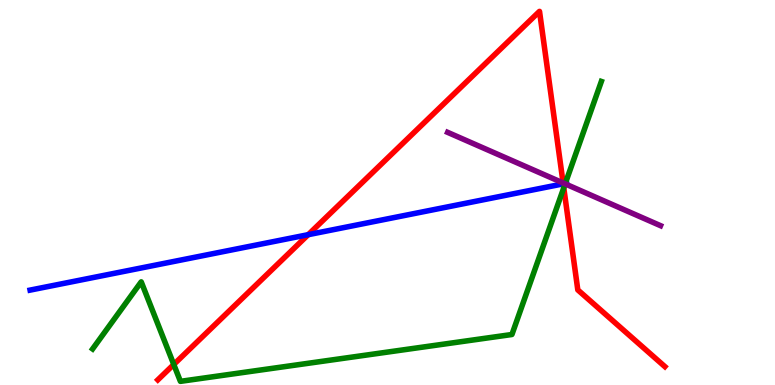[{'lines': ['blue', 'red'], 'intersections': [{'x': 3.98, 'y': 3.9}, {'x': 7.27, 'y': 5.22}]}, {'lines': ['green', 'red'], 'intersections': [{'x': 2.24, 'y': 0.533}, {'x': 7.27, 'y': 5.12}]}, {'lines': ['purple', 'red'], 'intersections': [{'x': 7.27, 'y': 5.25}]}, {'lines': ['blue', 'green'], 'intersections': [{'x': 7.29, 'y': 5.24}]}, {'lines': ['blue', 'purple'], 'intersections': [{'x': 7.28, 'y': 5.23}]}, {'lines': ['green', 'purple'], 'intersections': [{'x': 7.29, 'y': 5.22}]}]